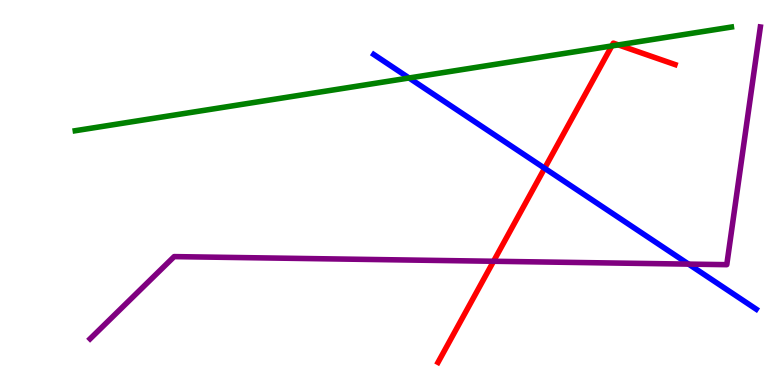[{'lines': ['blue', 'red'], 'intersections': [{'x': 7.03, 'y': 5.63}]}, {'lines': ['green', 'red'], 'intersections': [{'x': 7.89, 'y': 8.81}, {'x': 7.98, 'y': 8.83}]}, {'lines': ['purple', 'red'], 'intersections': [{'x': 6.37, 'y': 3.21}]}, {'lines': ['blue', 'green'], 'intersections': [{'x': 5.28, 'y': 7.97}]}, {'lines': ['blue', 'purple'], 'intersections': [{'x': 8.88, 'y': 3.14}]}, {'lines': ['green', 'purple'], 'intersections': []}]